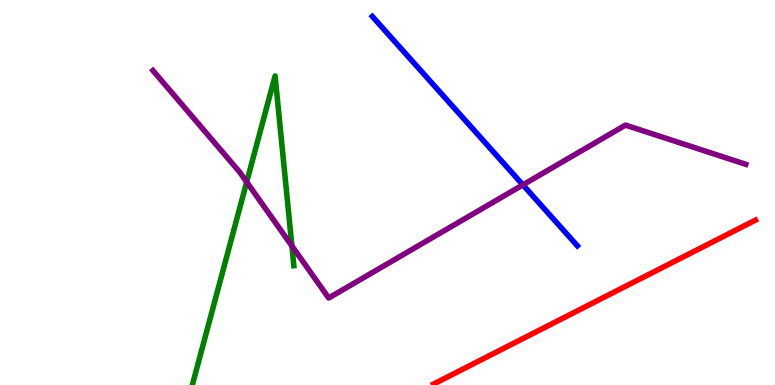[{'lines': ['blue', 'red'], 'intersections': []}, {'lines': ['green', 'red'], 'intersections': []}, {'lines': ['purple', 'red'], 'intersections': []}, {'lines': ['blue', 'green'], 'intersections': []}, {'lines': ['blue', 'purple'], 'intersections': [{'x': 6.75, 'y': 5.2}]}, {'lines': ['green', 'purple'], 'intersections': [{'x': 3.18, 'y': 5.27}, {'x': 3.77, 'y': 3.61}]}]